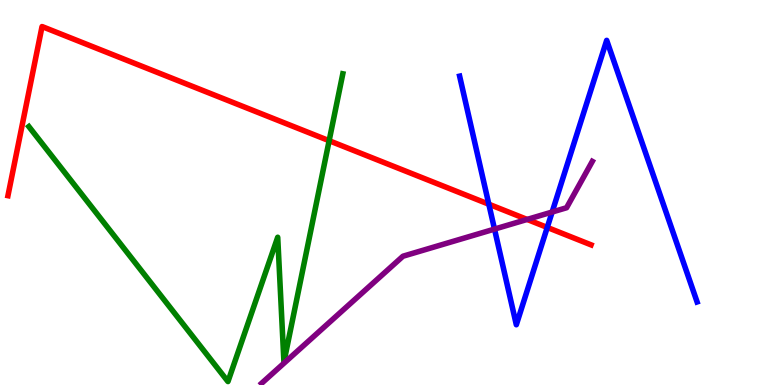[{'lines': ['blue', 'red'], 'intersections': [{'x': 6.31, 'y': 4.7}, {'x': 7.06, 'y': 4.09}]}, {'lines': ['green', 'red'], 'intersections': [{'x': 4.25, 'y': 6.35}]}, {'lines': ['purple', 'red'], 'intersections': [{'x': 6.8, 'y': 4.3}]}, {'lines': ['blue', 'green'], 'intersections': []}, {'lines': ['blue', 'purple'], 'intersections': [{'x': 6.38, 'y': 4.05}, {'x': 7.12, 'y': 4.49}]}, {'lines': ['green', 'purple'], 'intersections': []}]